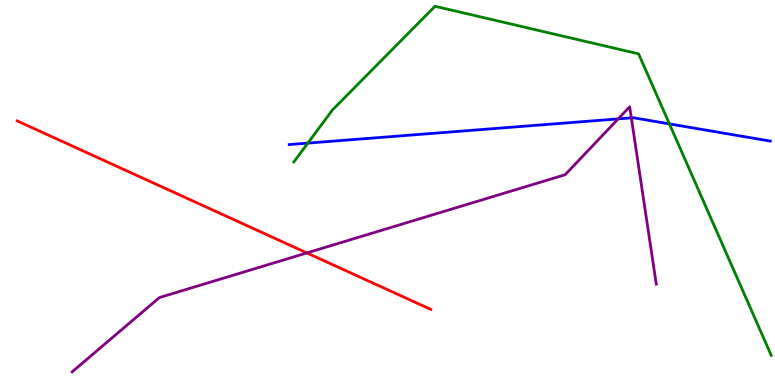[{'lines': ['blue', 'red'], 'intersections': []}, {'lines': ['green', 'red'], 'intersections': []}, {'lines': ['purple', 'red'], 'intersections': [{'x': 3.96, 'y': 3.43}]}, {'lines': ['blue', 'green'], 'intersections': [{'x': 3.97, 'y': 6.28}, {'x': 8.64, 'y': 6.78}]}, {'lines': ['blue', 'purple'], 'intersections': [{'x': 7.98, 'y': 6.91}, {'x': 8.15, 'y': 6.94}]}, {'lines': ['green', 'purple'], 'intersections': []}]